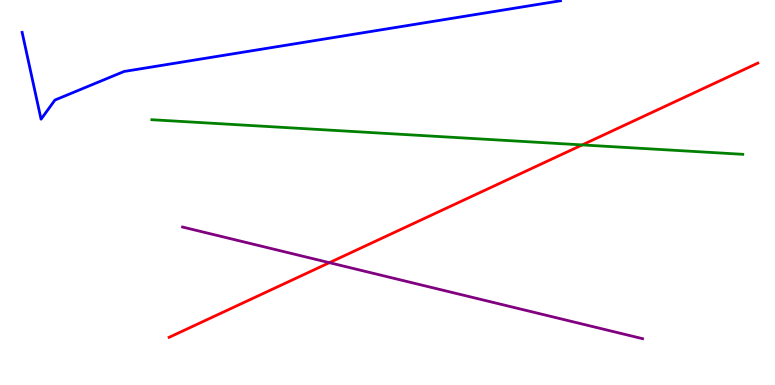[{'lines': ['blue', 'red'], 'intersections': []}, {'lines': ['green', 'red'], 'intersections': [{'x': 7.51, 'y': 6.24}]}, {'lines': ['purple', 'red'], 'intersections': [{'x': 4.25, 'y': 3.18}]}, {'lines': ['blue', 'green'], 'intersections': []}, {'lines': ['blue', 'purple'], 'intersections': []}, {'lines': ['green', 'purple'], 'intersections': []}]